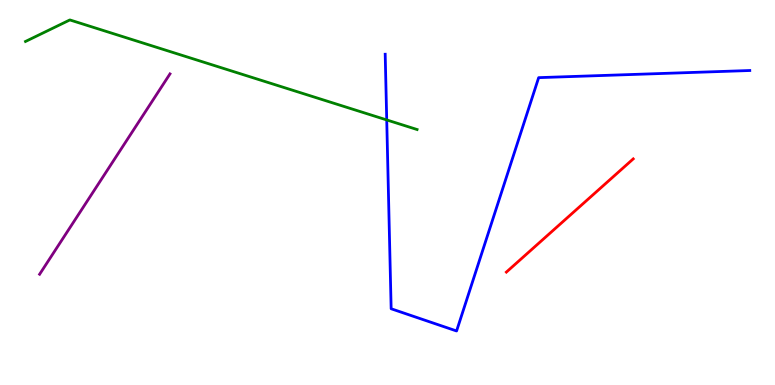[{'lines': ['blue', 'red'], 'intersections': []}, {'lines': ['green', 'red'], 'intersections': []}, {'lines': ['purple', 'red'], 'intersections': []}, {'lines': ['blue', 'green'], 'intersections': [{'x': 4.99, 'y': 6.88}]}, {'lines': ['blue', 'purple'], 'intersections': []}, {'lines': ['green', 'purple'], 'intersections': []}]